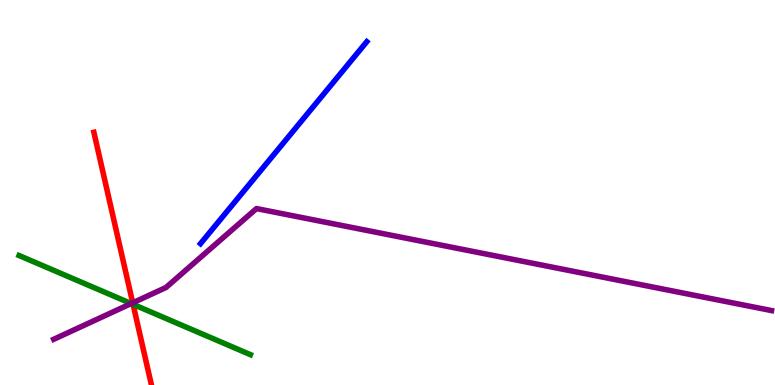[{'lines': ['blue', 'red'], 'intersections': []}, {'lines': ['green', 'red'], 'intersections': [{'x': 1.72, 'y': 2.09}]}, {'lines': ['purple', 'red'], 'intersections': [{'x': 1.71, 'y': 2.13}]}, {'lines': ['blue', 'green'], 'intersections': []}, {'lines': ['blue', 'purple'], 'intersections': []}, {'lines': ['green', 'purple'], 'intersections': [{'x': 1.69, 'y': 2.12}]}]